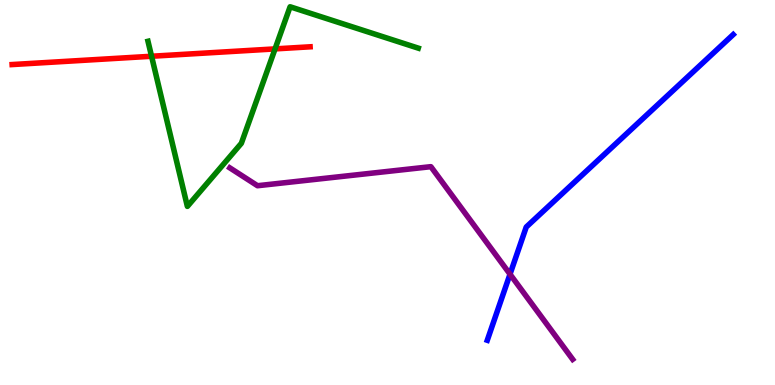[{'lines': ['blue', 'red'], 'intersections': []}, {'lines': ['green', 'red'], 'intersections': [{'x': 1.96, 'y': 8.54}, {'x': 3.55, 'y': 8.73}]}, {'lines': ['purple', 'red'], 'intersections': []}, {'lines': ['blue', 'green'], 'intersections': []}, {'lines': ['blue', 'purple'], 'intersections': [{'x': 6.58, 'y': 2.88}]}, {'lines': ['green', 'purple'], 'intersections': []}]